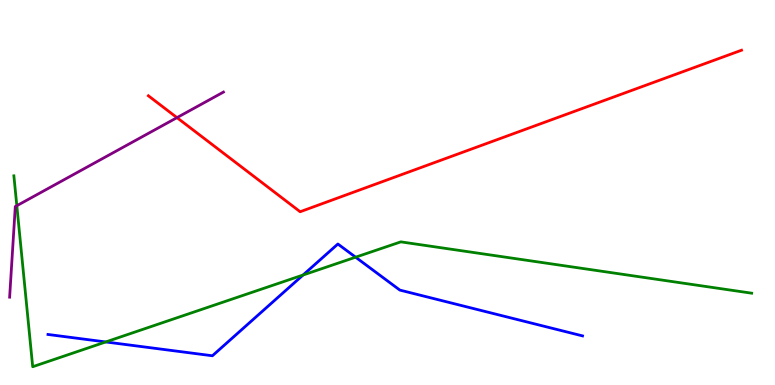[{'lines': ['blue', 'red'], 'intersections': []}, {'lines': ['green', 'red'], 'intersections': []}, {'lines': ['purple', 'red'], 'intersections': [{'x': 2.28, 'y': 6.94}]}, {'lines': ['blue', 'green'], 'intersections': [{'x': 1.36, 'y': 1.12}, {'x': 3.91, 'y': 2.86}, {'x': 4.59, 'y': 3.32}]}, {'lines': ['blue', 'purple'], 'intersections': []}, {'lines': ['green', 'purple'], 'intersections': [{'x': 0.217, 'y': 4.66}]}]